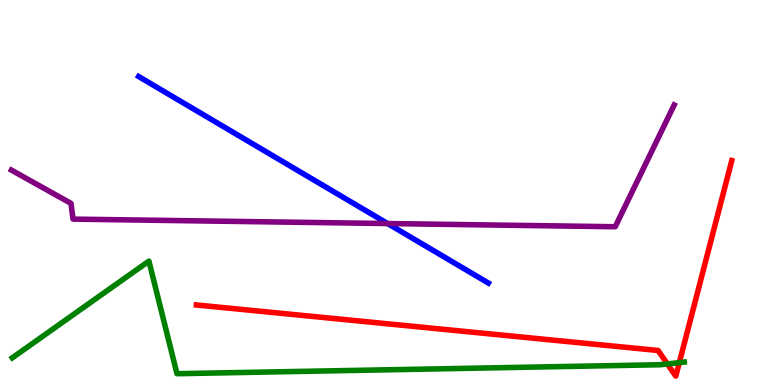[{'lines': ['blue', 'red'], 'intersections': []}, {'lines': ['green', 'red'], 'intersections': [{'x': 8.61, 'y': 0.547}, {'x': 8.77, 'y': 0.582}]}, {'lines': ['purple', 'red'], 'intersections': []}, {'lines': ['blue', 'green'], 'intersections': []}, {'lines': ['blue', 'purple'], 'intersections': [{'x': 5.0, 'y': 4.19}]}, {'lines': ['green', 'purple'], 'intersections': []}]